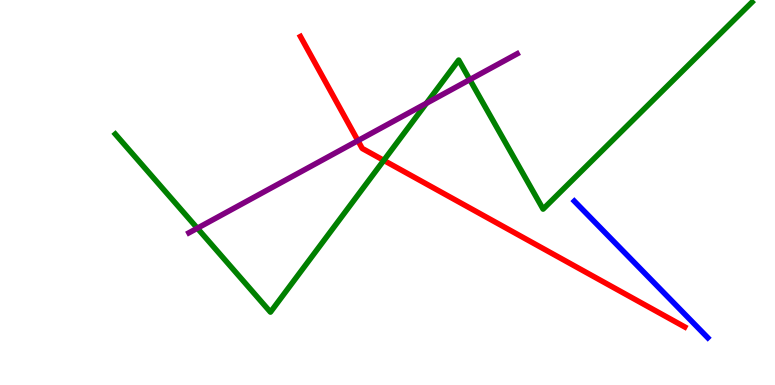[{'lines': ['blue', 'red'], 'intersections': []}, {'lines': ['green', 'red'], 'intersections': [{'x': 4.95, 'y': 5.83}]}, {'lines': ['purple', 'red'], 'intersections': [{'x': 4.62, 'y': 6.35}]}, {'lines': ['blue', 'green'], 'intersections': []}, {'lines': ['blue', 'purple'], 'intersections': []}, {'lines': ['green', 'purple'], 'intersections': [{'x': 2.55, 'y': 4.07}, {'x': 5.5, 'y': 7.32}, {'x': 6.06, 'y': 7.93}]}]